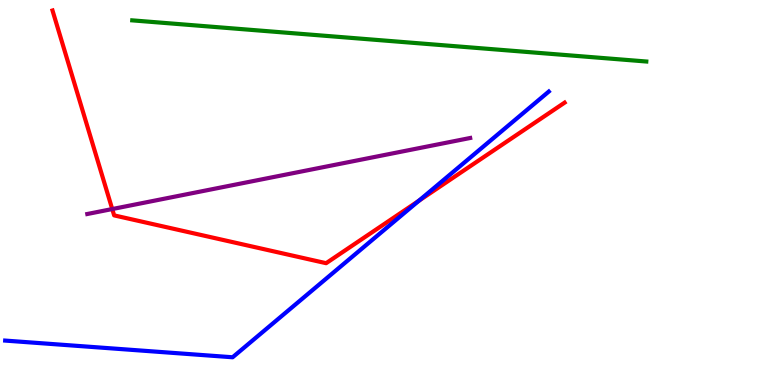[{'lines': ['blue', 'red'], 'intersections': [{'x': 5.4, 'y': 4.79}]}, {'lines': ['green', 'red'], 'intersections': []}, {'lines': ['purple', 'red'], 'intersections': [{'x': 1.45, 'y': 4.57}]}, {'lines': ['blue', 'green'], 'intersections': []}, {'lines': ['blue', 'purple'], 'intersections': []}, {'lines': ['green', 'purple'], 'intersections': []}]